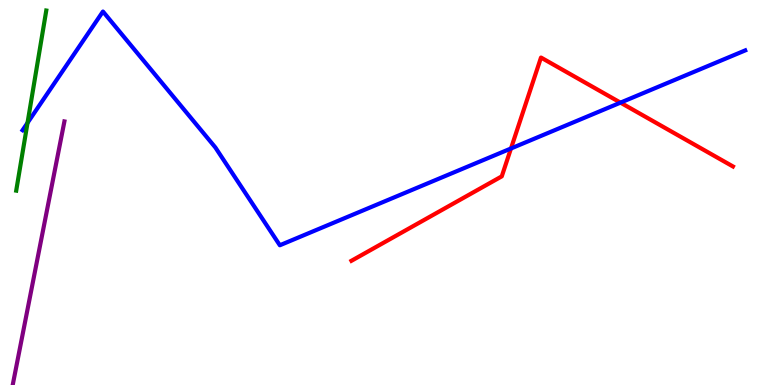[{'lines': ['blue', 'red'], 'intersections': [{'x': 6.59, 'y': 6.14}, {'x': 8.01, 'y': 7.33}]}, {'lines': ['green', 'red'], 'intersections': []}, {'lines': ['purple', 'red'], 'intersections': []}, {'lines': ['blue', 'green'], 'intersections': [{'x': 0.355, 'y': 6.81}]}, {'lines': ['blue', 'purple'], 'intersections': []}, {'lines': ['green', 'purple'], 'intersections': []}]